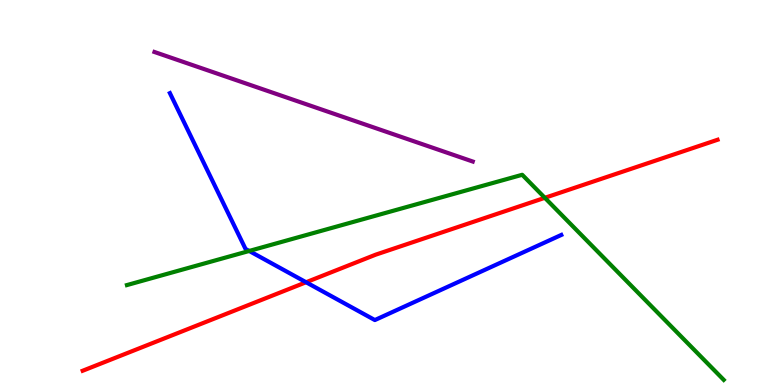[{'lines': ['blue', 'red'], 'intersections': [{'x': 3.95, 'y': 2.67}]}, {'lines': ['green', 'red'], 'intersections': [{'x': 7.03, 'y': 4.86}]}, {'lines': ['purple', 'red'], 'intersections': []}, {'lines': ['blue', 'green'], 'intersections': [{'x': 3.22, 'y': 3.48}]}, {'lines': ['blue', 'purple'], 'intersections': []}, {'lines': ['green', 'purple'], 'intersections': []}]